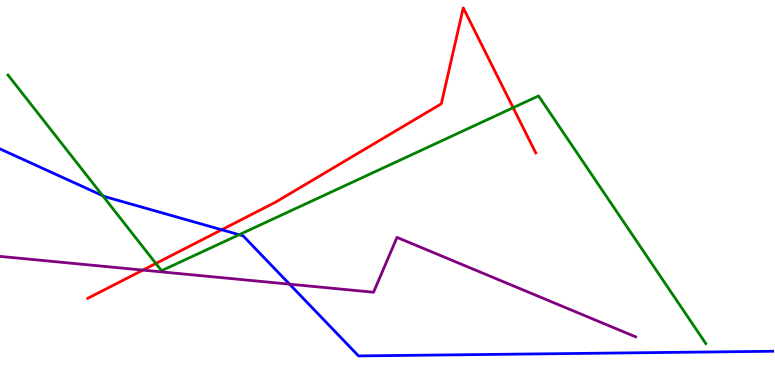[{'lines': ['blue', 'red'], 'intersections': [{'x': 2.86, 'y': 4.03}]}, {'lines': ['green', 'red'], 'intersections': [{'x': 2.01, 'y': 3.16}, {'x': 6.62, 'y': 7.2}]}, {'lines': ['purple', 'red'], 'intersections': [{'x': 1.84, 'y': 2.98}]}, {'lines': ['blue', 'green'], 'intersections': [{'x': 1.32, 'y': 4.92}, {'x': 3.09, 'y': 3.9}]}, {'lines': ['blue', 'purple'], 'intersections': [{'x': 3.74, 'y': 2.62}]}, {'lines': ['green', 'purple'], 'intersections': []}]